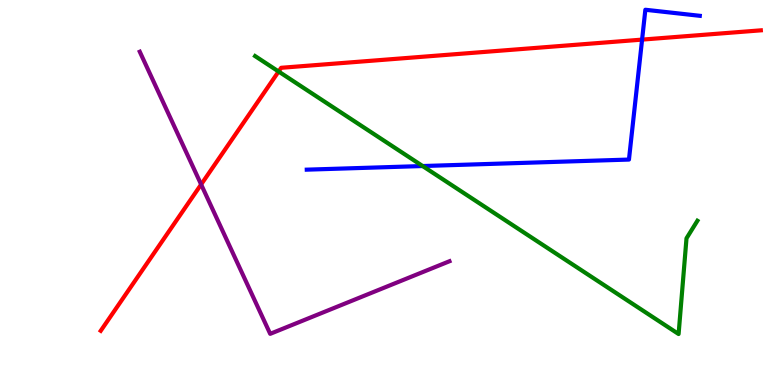[{'lines': ['blue', 'red'], 'intersections': [{'x': 8.29, 'y': 8.97}]}, {'lines': ['green', 'red'], 'intersections': [{'x': 3.59, 'y': 8.14}]}, {'lines': ['purple', 'red'], 'intersections': [{'x': 2.6, 'y': 5.21}]}, {'lines': ['blue', 'green'], 'intersections': [{'x': 5.45, 'y': 5.69}]}, {'lines': ['blue', 'purple'], 'intersections': []}, {'lines': ['green', 'purple'], 'intersections': []}]